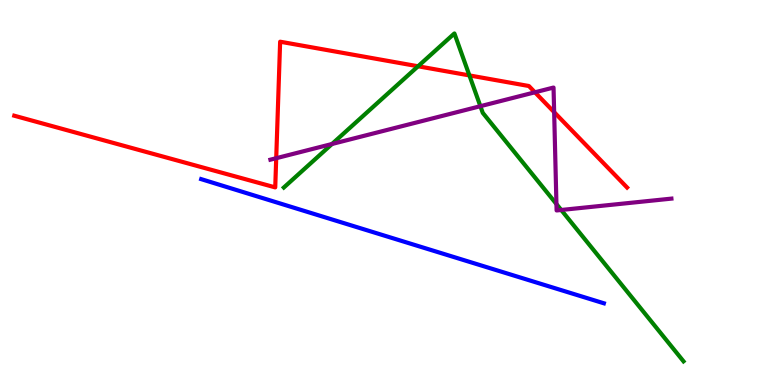[{'lines': ['blue', 'red'], 'intersections': []}, {'lines': ['green', 'red'], 'intersections': [{'x': 5.39, 'y': 8.28}, {'x': 6.06, 'y': 8.04}]}, {'lines': ['purple', 'red'], 'intersections': [{'x': 3.56, 'y': 5.89}, {'x': 6.9, 'y': 7.6}, {'x': 7.15, 'y': 7.09}]}, {'lines': ['blue', 'green'], 'intersections': []}, {'lines': ['blue', 'purple'], 'intersections': []}, {'lines': ['green', 'purple'], 'intersections': [{'x': 4.28, 'y': 6.26}, {'x': 6.2, 'y': 7.24}, {'x': 7.18, 'y': 4.7}, {'x': 7.24, 'y': 4.55}]}]